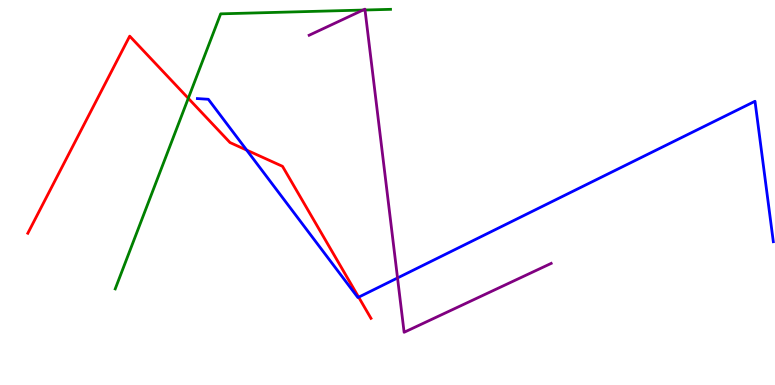[{'lines': ['blue', 'red'], 'intersections': [{'x': 3.18, 'y': 6.1}, {'x': 4.63, 'y': 2.28}]}, {'lines': ['green', 'red'], 'intersections': [{'x': 2.43, 'y': 7.45}]}, {'lines': ['purple', 'red'], 'intersections': []}, {'lines': ['blue', 'green'], 'intersections': []}, {'lines': ['blue', 'purple'], 'intersections': [{'x': 5.13, 'y': 2.78}]}, {'lines': ['green', 'purple'], 'intersections': [{'x': 4.68, 'y': 9.74}, {'x': 4.71, 'y': 9.74}]}]